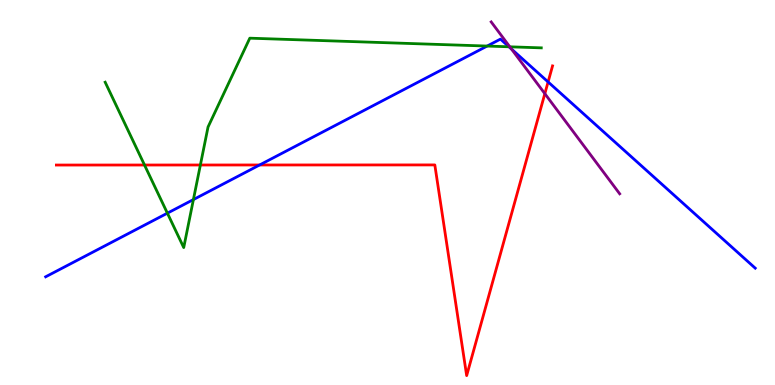[{'lines': ['blue', 'red'], 'intersections': [{'x': 3.35, 'y': 5.71}, {'x': 7.07, 'y': 7.87}]}, {'lines': ['green', 'red'], 'intersections': [{'x': 1.86, 'y': 5.71}, {'x': 2.59, 'y': 5.71}]}, {'lines': ['purple', 'red'], 'intersections': [{'x': 7.03, 'y': 7.57}]}, {'lines': ['blue', 'green'], 'intersections': [{'x': 2.16, 'y': 4.46}, {'x': 2.5, 'y': 4.82}, {'x': 6.29, 'y': 8.8}, {'x': 6.57, 'y': 8.78}]}, {'lines': ['blue', 'purple'], 'intersections': [{'x': 6.6, 'y': 8.73}]}, {'lines': ['green', 'purple'], 'intersections': [{'x': 6.58, 'y': 8.78}]}]